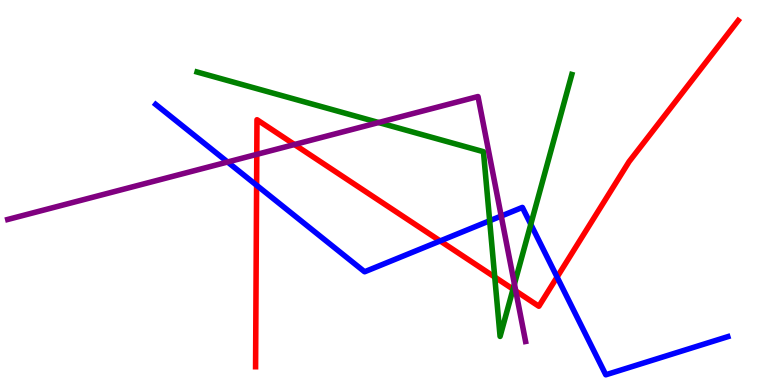[{'lines': ['blue', 'red'], 'intersections': [{'x': 3.31, 'y': 5.19}, {'x': 5.68, 'y': 3.74}, {'x': 7.19, 'y': 2.8}]}, {'lines': ['green', 'red'], 'intersections': [{'x': 6.38, 'y': 2.8}, {'x': 6.62, 'y': 2.49}]}, {'lines': ['purple', 'red'], 'intersections': [{'x': 3.31, 'y': 5.99}, {'x': 3.8, 'y': 6.25}, {'x': 6.66, 'y': 2.44}]}, {'lines': ['blue', 'green'], 'intersections': [{'x': 6.32, 'y': 4.27}, {'x': 6.85, 'y': 4.17}]}, {'lines': ['blue', 'purple'], 'intersections': [{'x': 2.94, 'y': 5.79}, {'x': 6.47, 'y': 4.39}]}, {'lines': ['green', 'purple'], 'intersections': [{'x': 4.89, 'y': 6.82}, {'x': 6.64, 'y': 2.62}]}]